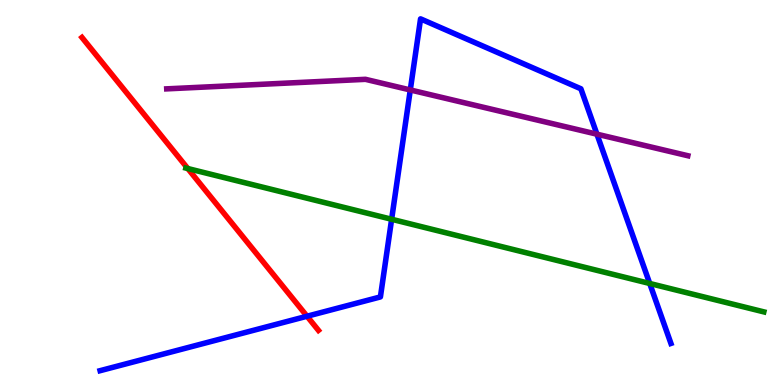[{'lines': ['blue', 'red'], 'intersections': [{'x': 3.96, 'y': 1.79}]}, {'lines': ['green', 'red'], 'intersections': [{'x': 2.42, 'y': 5.62}]}, {'lines': ['purple', 'red'], 'intersections': []}, {'lines': ['blue', 'green'], 'intersections': [{'x': 5.05, 'y': 4.3}, {'x': 8.38, 'y': 2.64}]}, {'lines': ['blue', 'purple'], 'intersections': [{'x': 5.29, 'y': 7.66}, {'x': 7.7, 'y': 6.51}]}, {'lines': ['green', 'purple'], 'intersections': []}]